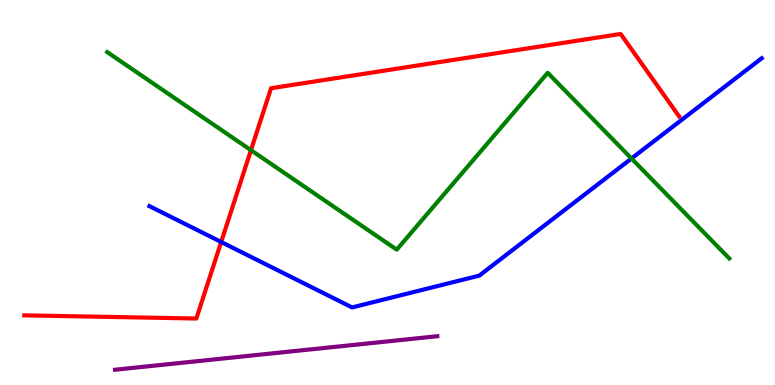[{'lines': ['blue', 'red'], 'intersections': [{'x': 2.85, 'y': 3.71}]}, {'lines': ['green', 'red'], 'intersections': [{'x': 3.24, 'y': 6.1}]}, {'lines': ['purple', 'red'], 'intersections': []}, {'lines': ['blue', 'green'], 'intersections': [{'x': 8.15, 'y': 5.88}]}, {'lines': ['blue', 'purple'], 'intersections': []}, {'lines': ['green', 'purple'], 'intersections': []}]